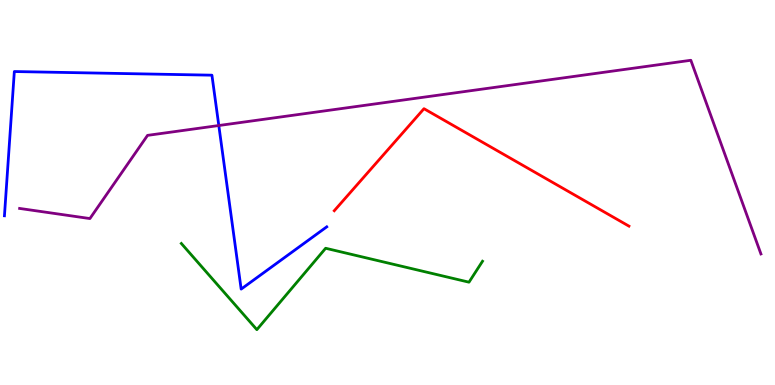[{'lines': ['blue', 'red'], 'intersections': []}, {'lines': ['green', 'red'], 'intersections': []}, {'lines': ['purple', 'red'], 'intersections': []}, {'lines': ['blue', 'green'], 'intersections': []}, {'lines': ['blue', 'purple'], 'intersections': [{'x': 2.82, 'y': 6.74}]}, {'lines': ['green', 'purple'], 'intersections': []}]